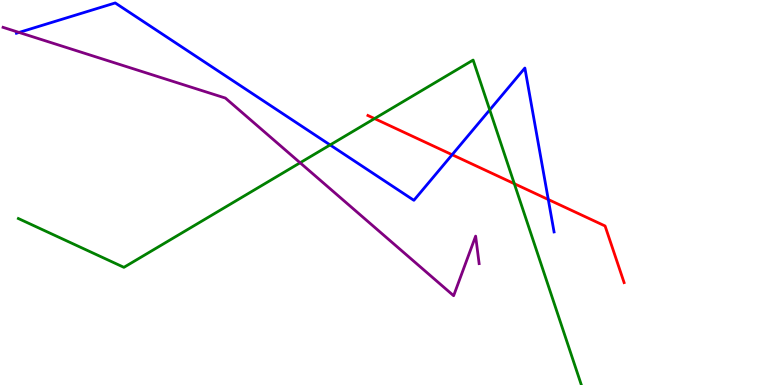[{'lines': ['blue', 'red'], 'intersections': [{'x': 5.83, 'y': 5.98}, {'x': 7.07, 'y': 4.82}]}, {'lines': ['green', 'red'], 'intersections': [{'x': 4.83, 'y': 6.92}, {'x': 6.64, 'y': 5.23}]}, {'lines': ['purple', 'red'], 'intersections': []}, {'lines': ['blue', 'green'], 'intersections': [{'x': 4.26, 'y': 6.24}, {'x': 6.32, 'y': 7.15}]}, {'lines': ['blue', 'purple'], 'intersections': [{'x': 0.246, 'y': 9.16}]}, {'lines': ['green', 'purple'], 'intersections': [{'x': 3.87, 'y': 5.77}]}]